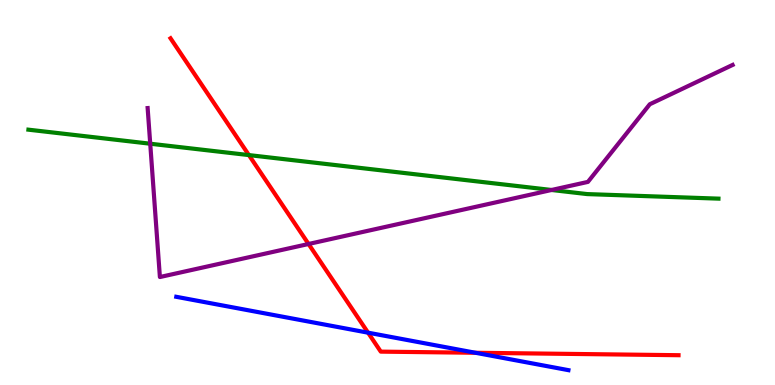[{'lines': ['blue', 'red'], 'intersections': [{'x': 4.75, 'y': 1.36}, {'x': 6.14, 'y': 0.837}]}, {'lines': ['green', 'red'], 'intersections': [{'x': 3.21, 'y': 5.97}]}, {'lines': ['purple', 'red'], 'intersections': [{'x': 3.98, 'y': 3.66}]}, {'lines': ['blue', 'green'], 'intersections': []}, {'lines': ['blue', 'purple'], 'intersections': []}, {'lines': ['green', 'purple'], 'intersections': [{'x': 1.94, 'y': 6.27}, {'x': 7.12, 'y': 5.07}]}]